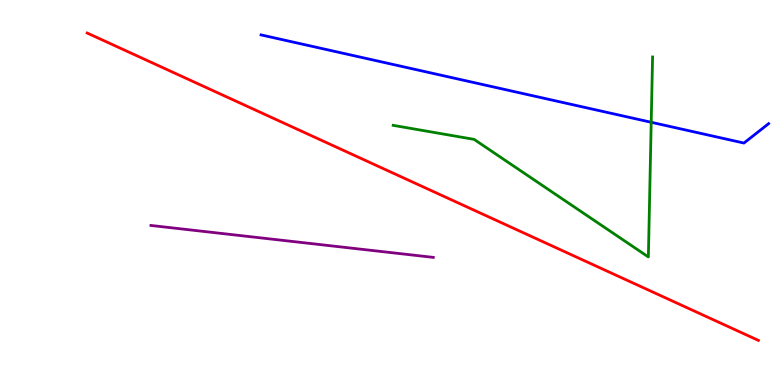[{'lines': ['blue', 'red'], 'intersections': []}, {'lines': ['green', 'red'], 'intersections': []}, {'lines': ['purple', 'red'], 'intersections': []}, {'lines': ['blue', 'green'], 'intersections': [{'x': 8.4, 'y': 6.82}]}, {'lines': ['blue', 'purple'], 'intersections': []}, {'lines': ['green', 'purple'], 'intersections': []}]